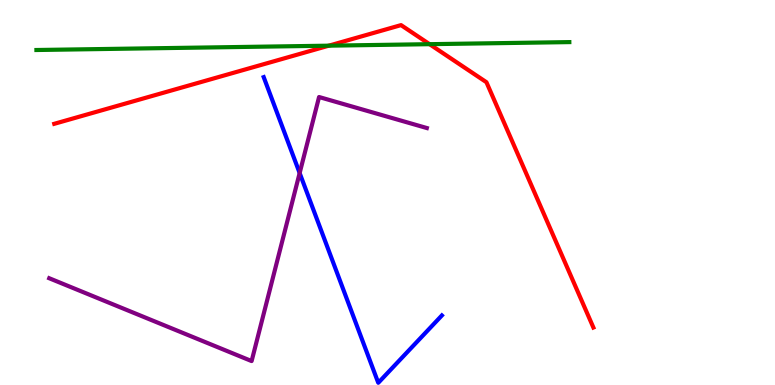[{'lines': ['blue', 'red'], 'intersections': []}, {'lines': ['green', 'red'], 'intersections': [{'x': 4.24, 'y': 8.81}, {'x': 5.54, 'y': 8.85}]}, {'lines': ['purple', 'red'], 'intersections': []}, {'lines': ['blue', 'green'], 'intersections': []}, {'lines': ['blue', 'purple'], 'intersections': [{'x': 3.87, 'y': 5.51}]}, {'lines': ['green', 'purple'], 'intersections': []}]